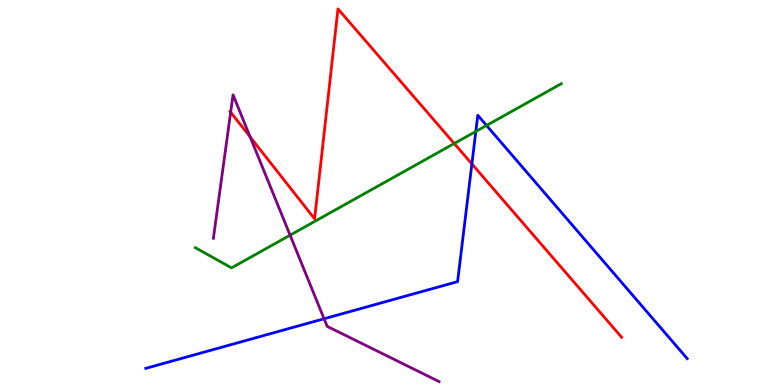[{'lines': ['blue', 'red'], 'intersections': [{'x': 6.09, 'y': 5.74}]}, {'lines': ['green', 'red'], 'intersections': [{'x': 5.86, 'y': 6.27}]}, {'lines': ['purple', 'red'], 'intersections': [{'x': 2.98, 'y': 7.09}, {'x': 3.23, 'y': 6.44}]}, {'lines': ['blue', 'green'], 'intersections': [{'x': 6.14, 'y': 6.59}, {'x': 6.28, 'y': 6.74}]}, {'lines': ['blue', 'purple'], 'intersections': [{'x': 4.18, 'y': 1.72}]}, {'lines': ['green', 'purple'], 'intersections': [{'x': 3.74, 'y': 3.89}]}]